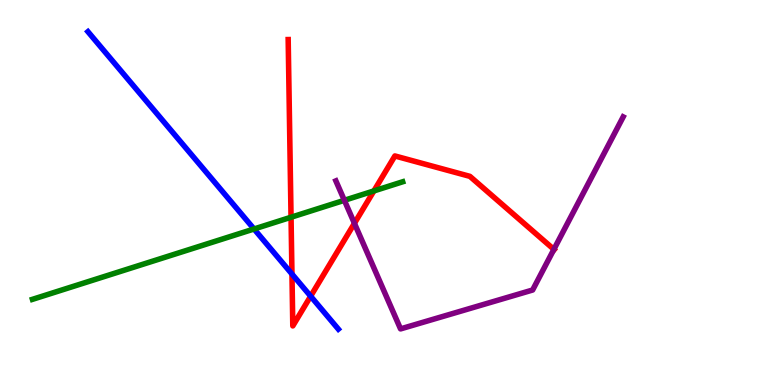[{'lines': ['blue', 'red'], 'intersections': [{'x': 3.77, 'y': 2.88}, {'x': 4.01, 'y': 2.31}]}, {'lines': ['green', 'red'], 'intersections': [{'x': 3.76, 'y': 4.36}, {'x': 4.82, 'y': 5.04}]}, {'lines': ['purple', 'red'], 'intersections': [{'x': 4.57, 'y': 4.2}, {'x': 7.15, 'y': 3.52}]}, {'lines': ['blue', 'green'], 'intersections': [{'x': 3.28, 'y': 4.05}]}, {'lines': ['blue', 'purple'], 'intersections': []}, {'lines': ['green', 'purple'], 'intersections': [{'x': 4.44, 'y': 4.8}]}]